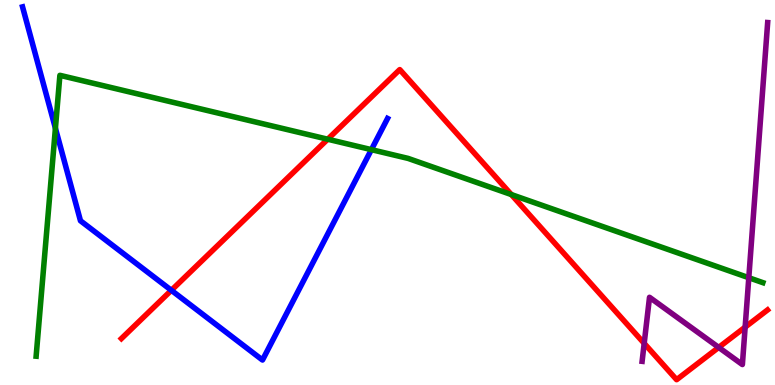[{'lines': ['blue', 'red'], 'intersections': [{'x': 2.21, 'y': 2.46}]}, {'lines': ['green', 'red'], 'intersections': [{'x': 4.23, 'y': 6.38}, {'x': 6.6, 'y': 4.95}]}, {'lines': ['purple', 'red'], 'intersections': [{'x': 8.31, 'y': 1.08}, {'x': 9.27, 'y': 0.977}, {'x': 9.61, 'y': 1.5}]}, {'lines': ['blue', 'green'], 'intersections': [{'x': 0.715, 'y': 6.67}, {'x': 4.79, 'y': 6.11}]}, {'lines': ['blue', 'purple'], 'intersections': []}, {'lines': ['green', 'purple'], 'intersections': [{'x': 9.66, 'y': 2.79}]}]